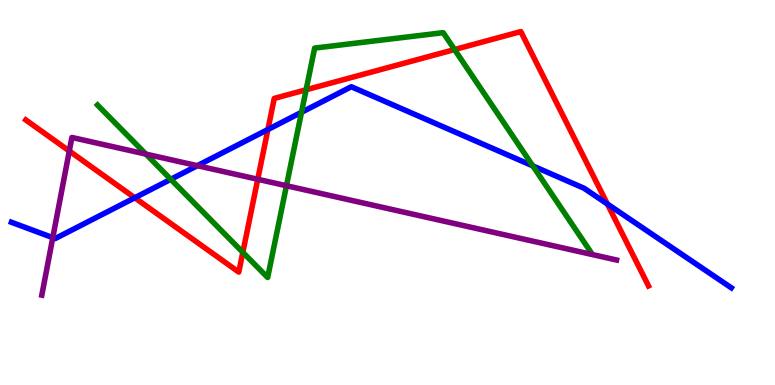[{'lines': ['blue', 'red'], 'intersections': [{'x': 1.74, 'y': 4.86}, {'x': 3.46, 'y': 6.64}, {'x': 7.84, 'y': 4.7}]}, {'lines': ['green', 'red'], 'intersections': [{'x': 3.13, 'y': 3.45}, {'x': 3.95, 'y': 7.67}, {'x': 5.87, 'y': 8.71}]}, {'lines': ['purple', 'red'], 'intersections': [{'x': 0.894, 'y': 6.08}, {'x': 3.33, 'y': 5.34}]}, {'lines': ['blue', 'green'], 'intersections': [{'x': 2.2, 'y': 5.34}, {'x': 3.89, 'y': 7.08}, {'x': 6.88, 'y': 5.69}]}, {'lines': ['blue', 'purple'], 'intersections': [{'x': 0.681, 'y': 3.83}, {'x': 2.55, 'y': 5.7}]}, {'lines': ['green', 'purple'], 'intersections': [{'x': 1.88, 'y': 6.0}, {'x': 3.7, 'y': 5.18}]}]